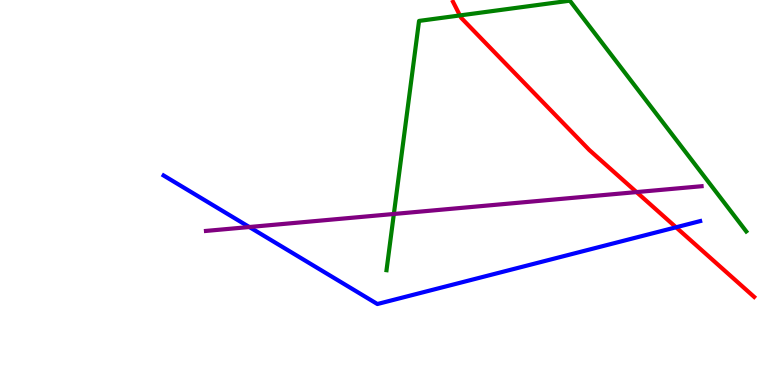[{'lines': ['blue', 'red'], 'intersections': [{'x': 8.72, 'y': 4.1}]}, {'lines': ['green', 'red'], 'intersections': [{'x': 5.93, 'y': 9.6}]}, {'lines': ['purple', 'red'], 'intersections': [{'x': 8.21, 'y': 5.01}]}, {'lines': ['blue', 'green'], 'intersections': []}, {'lines': ['blue', 'purple'], 'intersections': [{'x': 3.22, 'y': 4.1}]}, {'lines': ['green', 'purple'], 'intersections': [{'x': 5.08, 'y': 4.44}]}]